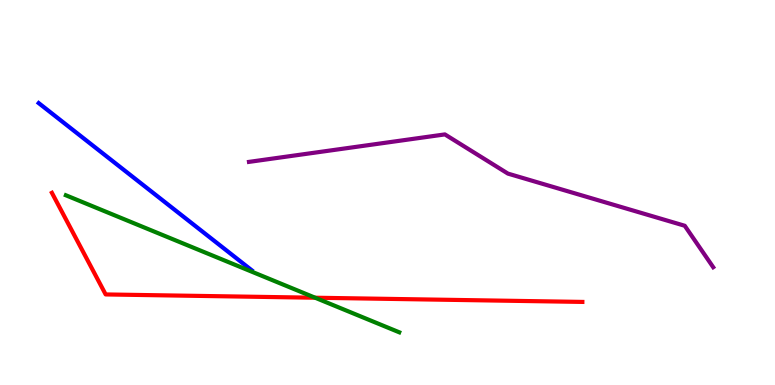[{'lines': ['blue', 'red'], 'intersections': []}, {'lines': ['green', 'red'], 'intersections': [{'x': 4.07, 'y': 2.27}]}, {'lines': ['purple', 'red'], 'intersections': []}, {'lines': ['blue', 'green'], 'intersections': []}, {'lines': ['blue', 'purple'], 'intersections': []}, {'lines': ['green', 'purple'], 'intersections': []}]